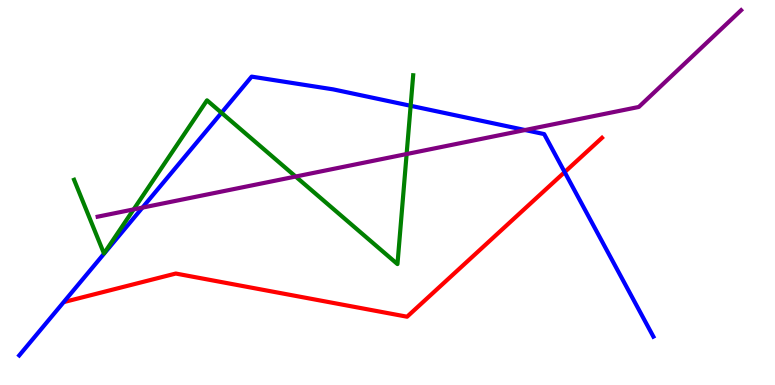[{'lines': ['blue', 'red'], 'intersections': [{'x': 7.29, 'y': 5.53}]}, {'lines': ['green', 'red'], 'intersections': []}, {'lines': ['purple', 'red'], 'intersections': []}, {'lines': ['blue', 'green'], 'intersections': [{'x': 2.86, 'y': 7.07}, {'x': 5.3, 'y': 7.25}]}, {'lines': ['blue', 'purple'], 'intersections': [{'x': 1.84, 'y': 4.61}, {'x': 6.77, 'y': 6.62}]}, {'lines': ['green', 'purple'], 'intersections': [{'x': 1.72, 'y': 4.56}, {'x': 3.81, 'y': 5.41}, {'x': 5.25, 'y': 6.0}]}]